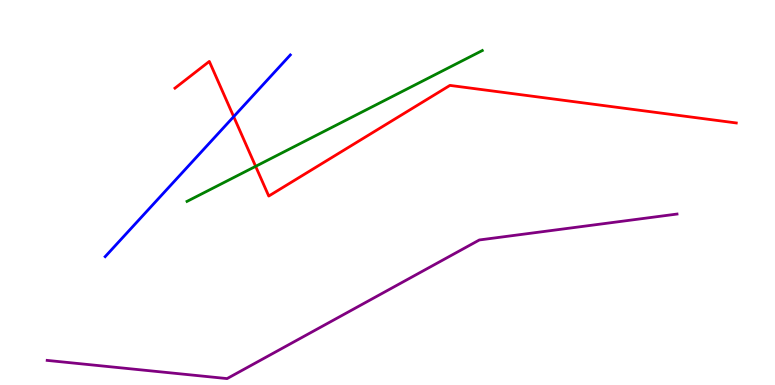[{'lines': ['blue', 'red'], 'intersections': [{'x': 3.02, 'y': 6.97}]}, {'lines': ['green', 'red'], 'intersections': [{'x': 3.3, 'y': 5.68}]}, {'lines': ['purple', 'red'], 'intersections': []}, {'lines': ['blue', 'green'], 'intersections': []}, {'lines': ['blue', 'purple'], 'intersections': []}, {'lines': ['green', 'purple'], 'intersections': []}]